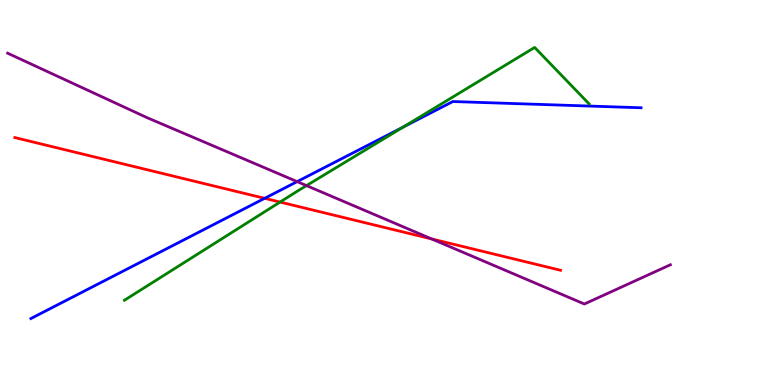[{'lines': ['blue', 'red'], 'intersections': [{'x': 3.41, 'y': 4.85}]}, {'lines': ['green', 'red'], 'intersections': [{'x': 3.61, 'y': 4.75}]}, {'lines': ['purple', 'red'], 'intersections': [{'x': 5.57, 'y': 3.79}]}, {'lines': ['blue', 'green'], 'intersections': [{'x': 5.2, 'y': 6.7}]}, {'lines': ['blue', 'purple'], 'intersections': [{'x': 3.83, 'y': 5.28}]}, {'lines': ['green', 'purple'], 'intersections': [{'x': 3.95, 'y': 5.18}]}]